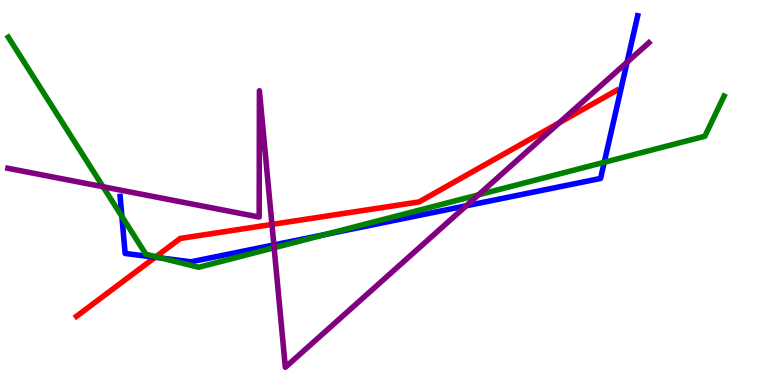[{'lines': ['blue', 'red'], 'intersections': [{'x': 2.0, 'y': 3.32}]}, {'lines': ['green', 'red'], 'intersections': [{'x': 2.01, 'y': 3.33}]}, {'lines': ['purple', 'red'], 'intersections': [{'x': 3.51, 'y': 4.17}, {'x': 7.22, 'y': 6.81}]}, {'lines': ['blue', 'green'], 'intersections': [{'x': 1.57, 'y': 4.38}, {'x': 2.08, 'y': 3.3}, {'x': 4.2, 'y': 3.91}, {'x': 7.8, 'y': 5.78}]}, {'lines': ['blue', 'purple'], 'intersections': [{'x': 3.53, 'y': 3.64}, {'x': 6.02, 'y': 4.65}, {'x': 8.09, 'y': 8.38}]}, {'lines': ['green', 'purple'], 'intersections': [{'x': 1.33, 'y': 5.15}, {'x': 3.54, 'y': 3.57}, {'x': 6.17, 'y': 4.94}]}]